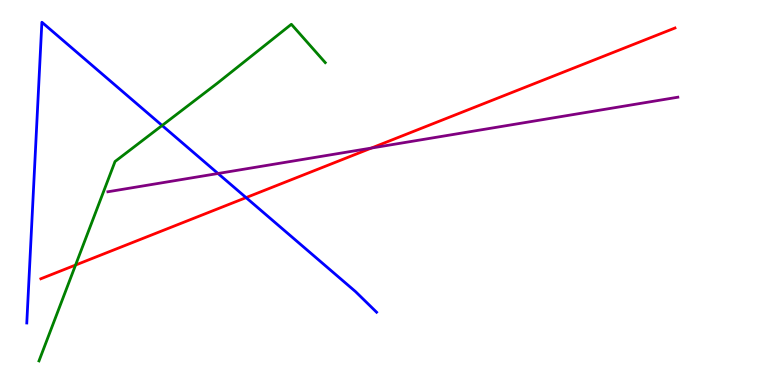[{'lines': ['blue', 'red'], 'intersections': [{'x': 3.18, 'y': 4.87}]}, {'lines': ['green', 'red'], 'intersections': [{'x': 0.975, 'y': 3.12}]}, {'lines': ['purple', 'red'], 'intersections': [{'x': 4.79, 'y': 6.15}]}, {'lines': ['blue', 'green'], 'intersections': [{'x': 2.09, 'y': 6.74}]}, {'lines': ['blue', 'purple'], 'intersections': [{'x': 2.81, 'y': 5.49}]}, {'lines': ['green', 'purple'], 'intersections': []}]